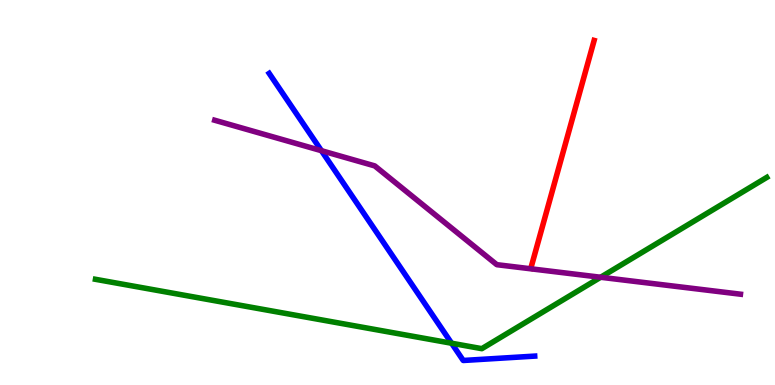[{'lines': ['blue', 'red'], 'intersections': []}, {'lines': ['green', 'red'], 'intersections': []}, {'lines': ['purple', 'red'], 'intersections': []}, {'lines': ['blue', 'green'], 'intersections': [{'x': 5.83, 'y': 1.08}]}, {'lines': ['blue', 'purple'], 'intersections': [{'x': 4.15, 'y': 6.09}]}, {'lines': ['green', 'purple'], 'intersections': [{'x': 7.75, 'y': 2.8}]}]